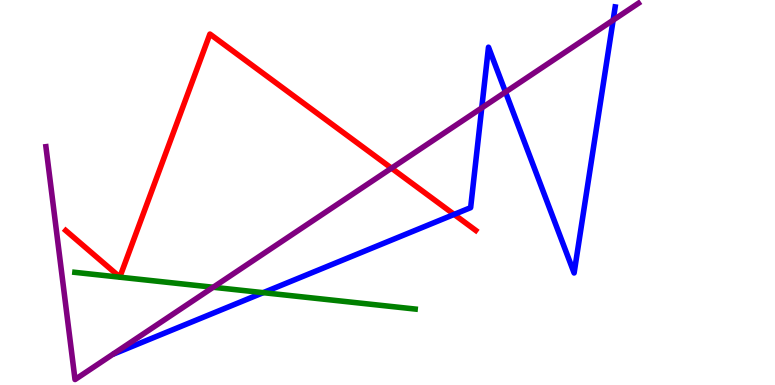[{'lines': ['blue', 'red'], 'intersections': [{'x': 5.86, 'y': 4.43}]}, {'lines': ['green', 'red'], 'intersections': []}, {'lines': ['purple', 'red'], 'intersections': [{'x': 5.05, 'y': 5.63}]}, {'lines': ['blue', 'green'], 'intersections': [{'x': 3.4, 'y': 2.4}]}, {'lines': ['blue', 'purple'], 'intersections': [{'x': 6.22, 'y': 7.2}, {'x': 6.52, 'y': 7.61}, {'x': 7.91, 'y': 9.48}]}, {'lines': ['green', 'purple'], 'intersections': [{'x': 2.75, 'y': 2.54}]}]